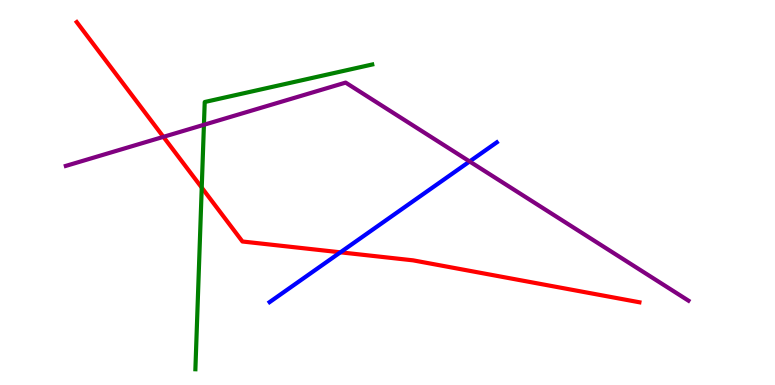[{'lines': ['blue', 'red'], 'intersections': [{'x': 4.39, 'y': 3.45}]}, {'lines': ['green', 'red'], 'intersections': [{'x': 2.6, 'y': 5.13}]}, {'lines': ['purple', 'red'], 'intersections': [{'x': 2.11, 'y': 6.45}]}, {'lines': ['blue', 'green'], 'intersections': []}, {'lines': ['blue', 'purple'], 'intersections': [{'x': 6.06, 'y': 5.81}]}, {'lines': ['green', 'purple'], 'intersections': [{'x': 2.63, 'y': 6.76}]}]